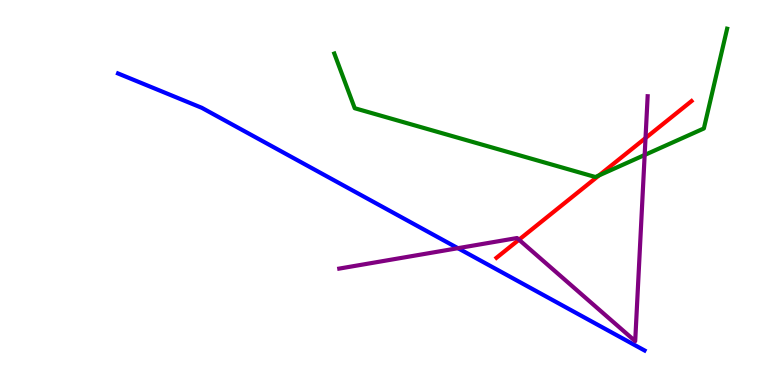[{'lines': ['blue', 'red'], 'intersections': []}, {'lines': ['green', 'red'], 'intersections': [{'x': 7.73, 'y': 5.44}]}, {'lines': ['purple', 'red'], 'intersections': [{'x': 6.7, 'y': 3.77}, {'x': 8.33, 'y': 6.41}]}, {'lines': ['blue', 'green'], 'intersections': []}, {'lines': ['blue', 'purple'], 'intersections': [{'x': 5.91, 'y': 3.55}]}, {'lines': ['green', 'purple'], 'intersections': [{'x': 8.32, 'y': 5.97}]}]